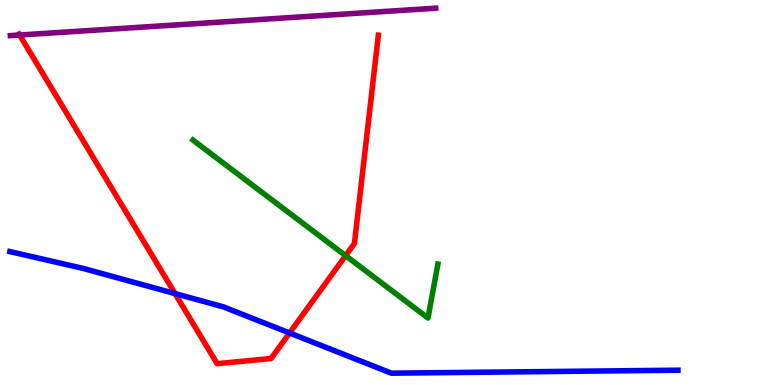[{'lines': ['blue', 'red'], 'intersections': [{'x': 2.26, 'y': 2.37}, {'x': 3.74, 'y': 1.35}]}, {'lines': ['green', 'red'], 'intersections': [{'x': 4.46, 'y': 3.36}]}, {'lines': ['purple', 'red'], 'intersections': [{'x': 0.253, 'y': 9.09}]}, {'lines': ['blue', 'green'], 'intersections': []}, {'lines': ['blue', 'purple'], 'intersections': []}, {'lines': ['green', 'purple'], 'intersections': []}]